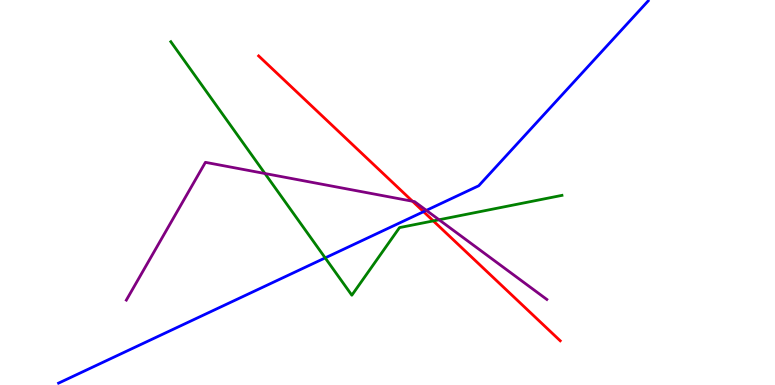[{'lines': ['blue', 'red'], 'intersections': [{'x': 5.47, 'y': 4.5}]}, {'lines': ['green', 'red'], 'intersections': [{'x': 5.59, 'y': 4.26}]}, {'lines': ['purple', 'red'], 'intersections': [{'x': 5.32, 'y': 4.77}]}, {'lines': ['blue', 'green'], 'intersections': [{'x': 4.2, 'y': 3.3}]}, {'lines': ['blue', 'purple'], 'intersections': [{'x': 5.5, 'y': 4.54}]}, {'lines': ['green', 'purple'], 'intersections': [{'x': 3.42, 'y': 5.49}, {'x': 5.67, 'y': 4.29}]}]